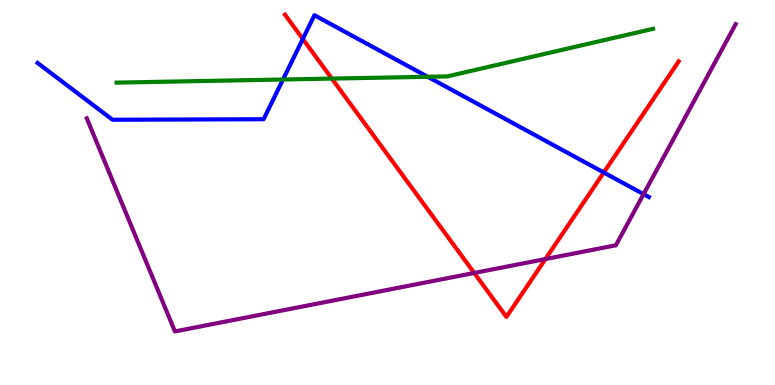[{'lines': ['blue', 'red'], 'intersections': [{'x': 3.91, 'y': 8.99}, {'x': 7.79, 'y': 5.52}]}, {'lines': ['green', 'red'], 'intersections': [{'x': 4.28, 'y': 7.96}]}, {'lines': ['purple', 'red'], 'intersections': [{'x': 6.12, 'y': 2.91}, {'x': 7.04, 'y': 3.27}]}, {'lines': ['blue', 'green'], 'intersections': [{'x': 3.65, 'y': 7.93}, {'x': 5.52, 'y': 8.01}]}, {'lines': ['blue', 'purple'], 'intersections': [{'x': 8.3, 'y': 4.96}]}, {'lines': ['green', 'purple'], 'intersections': []}]